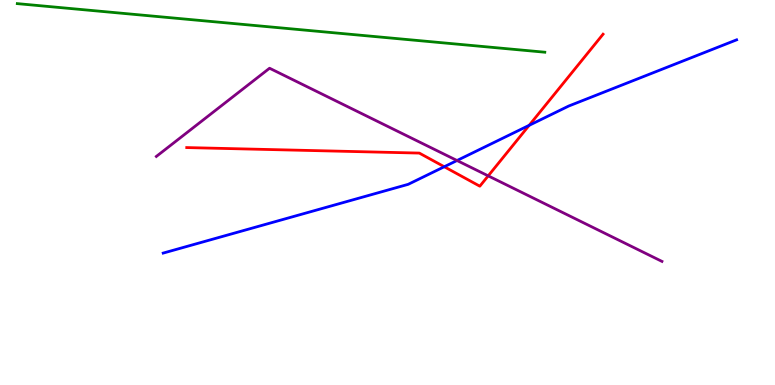[{'lines': ['blue', 'red'], 'intersections': [{'x': 5.73, 'y': 5.67}, {'x': 6.83, 'y': 6.74}]}, {'lines': ['green', 'red'], 'intersections': []}, {'lines': ['purple', 'red'], 'intersections': [{'x': 6.3, 'y': 5.43}]}, {'lines': ['blue', 'green'], 'intersections': []}, {'lines': ['blue', 'purple'], 'intersections': [{'x': 5.9, 'y': 5.83}]}, {'lines': ['green', 'purple'], 'intersections': []}]